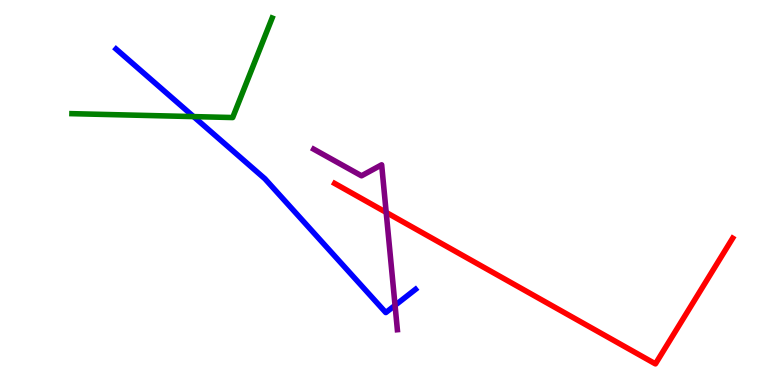[{'lines': ['blue', 'red'], 'intersections': []}, {'lines': ['green', 'red'], 'intersections': []}, {'lines': ['purple', 'red'], 'intersections': [{'x': 4.98, 'y': 4.48}]}, {'lines': ['blue', 'green'], 'intersections': [{'x': 2.5, 'y': 6.97}]}, {'lines': ['blue', 'purple'], 'intersections': [{'x': 5.1, 'y': 2.07}]}, {'lines': ['green', 'purple'], 'intersections': []}]